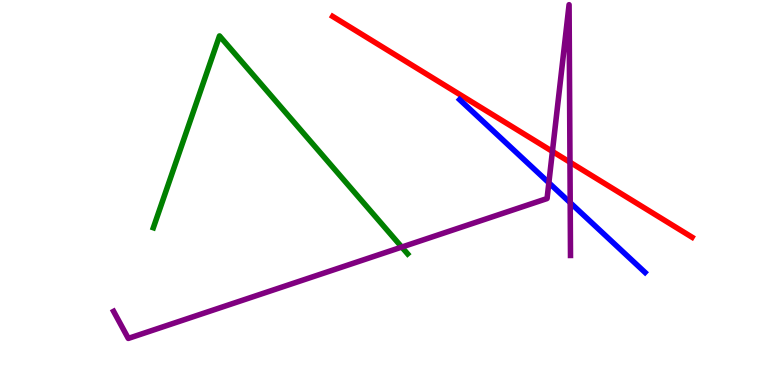[{'lines': ['blue', 'red'], 'intersections': []}, {'lines': ['green', 'red'], 'intersections': []}, {'lines': ['purple', 'red'], 'intersections': [{'x': 7.13, 'y': 6.07}, {'x': 7.35, 'y': 5.79}]}, {'lines': ['blue', 'green'], 'intersections': []}, {'lines': ['blue', 'purple'], 'intersections': [{'x': 7.08, 'y': 5.25}, {'x': 7.36, 'y': 4.74}]}, {'lines': ['green', 'purple'], 'intersections': [{'x': 5.18, 'y': 3.58}]}]